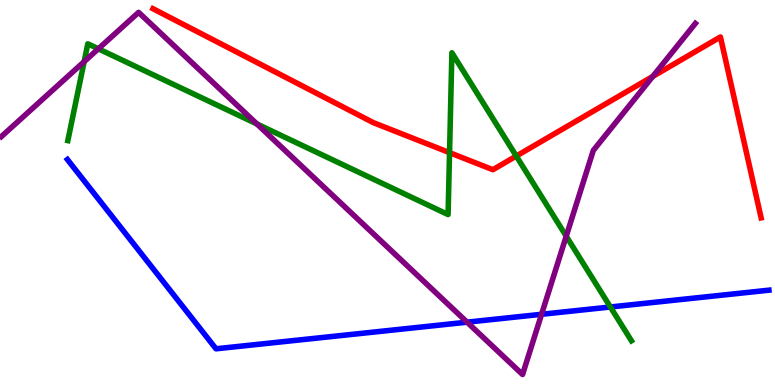[{'lines': ['blue', 'red'], 'intersections': []}, {'lines': ['green', 'red'], 'intersections': [{'x': 5.8, 'y': 6.04}, {'x': 6.66, 'y': 5.95}]}, {'lines': ['purple', 'red'], 'intersections': [{'x': 8.42, 'y': 8.02}]}, {'lines': ['blue', 'green'], 'intersections': [{'x': 7.88, 'y': 2.03}]}, {'lines': ['blue', 'purple'], 'intersections': [{'x': 6.03, 'y': 1.63}, {'x': 6.99, 'y': 1.84}]}, {'lines': ['green', 'purple'], 'intersections': [{'x': 1.09, 'y': 8.4}, {'x': 1.27, 'y': 8.73}, {'x': 3.32, 'y': 6.78}, {'x': 7.31, 'y': 3.87}]}]